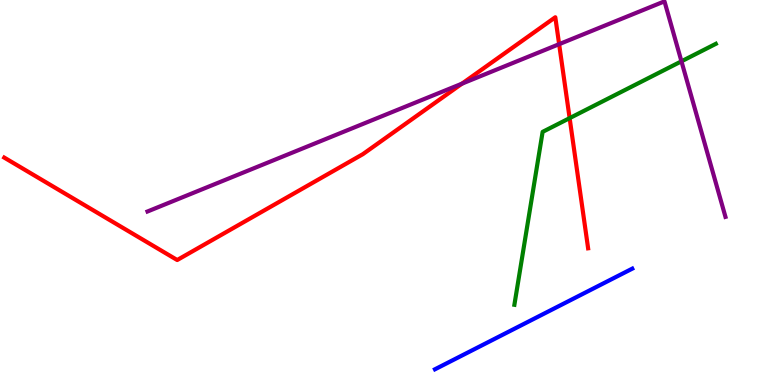[{'lines': ['blue', 'red'], 'intersections': []}, {'lines': ['green', 'red'], 'intersections': [{'x': 7.35, 'y': 6.93}]}, {'lines': ['purple', 'red'], 'intersections': [{'x': 5.96, 'y': 7.83}, {'x': 7.21, 'y': 8.85}]}, {'lines': ['blue', 'green'], 'intersections': []}, {'lines': ['blue', 'purple'], 'intersections': []}, {'lines': ['green', 'purple'], 'intersections': [{'x': 8.79, 'y': 8.41}]}]